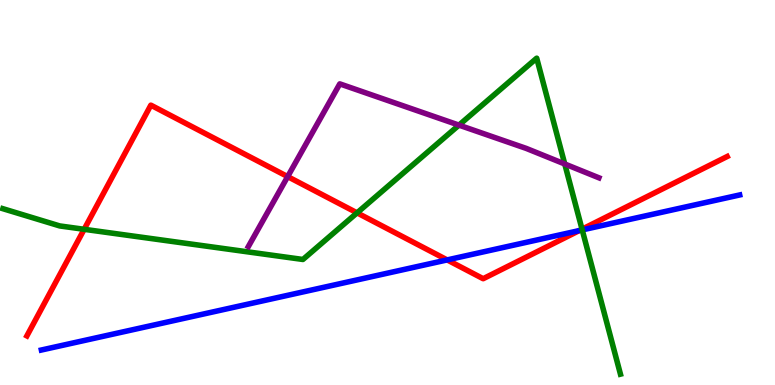[{'lines': ['blue', 'red'], 'intersections': [{'x': 5.77, 'y': 3.25}, {'x': 7.47, 'y': 4.01}]}, {'lines': ['green', 'red'], 'intersections': [{'x': 1.09, 'y': 4.04}, {'x': 4.61, 'y': 4.47}, {'x': 7.51, 'y': 4.05}]}, {'lines': ['purple', 'red'], 'intersections': [{'x': 3.71, 'y': 5.41}]}, {'lines': ['blue', 'green'], 'intersections': [{'x': 7.51, 'y': 4.03}]}, {'lines': ['blue', 'purple'], 'intersections': []}, {'lines': ['green', 'purple'], 'intersections': [{'x': 5.92, 'y': 6.75}, {'x': 7.29, 'y': 5.74}]}]